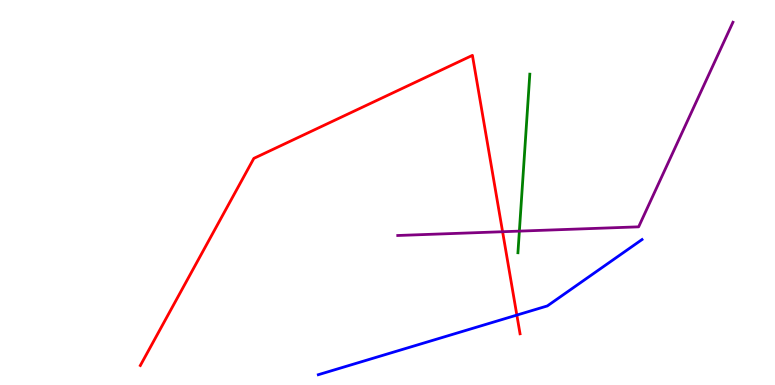[{'lines': ['blue', 'red'], 'intersections': [{'x': 6.67, 'y': 1.82}]}, {'lines': ['green', 'red'], 'intersections': []}, {'lines': ['purple', 'red'], 'intersections': [{'x': 6.49, 'y': 3.98}]}, {'lines': ['blue', 'green'], 'intersections': []}, {'lines': ['blue', 'purple'], 'intersections': []}, {'lines': ['green', 'purple'], 'intersections': [{'x': 6.7, 'y': 4.0}]}]